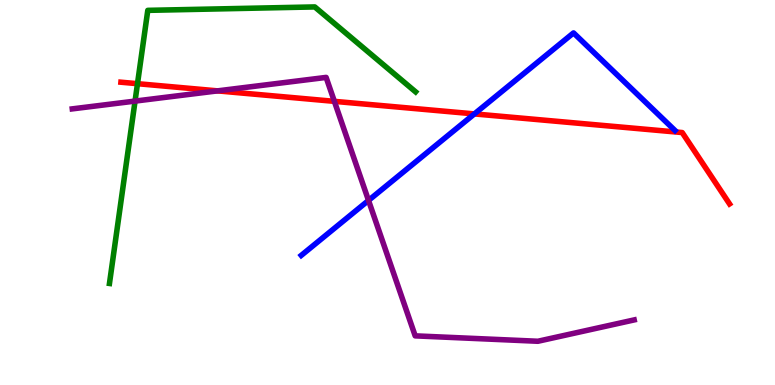[{'lines': ['blue', 'red'], 'intersections': [{'x': 6.12, 'y': 7.04}]}, {'lines': ['green', 'red'], 'intersections': [{'x': 1.77, 'y': 7.83}]}, {'lines': ['purple', 'red'], 'intersections': [{'x': 2.81, 'y': 7.64}, {'x': 4.31, 'y': 7.37}]}, {'lines': ['blue', 'green'], 'intersections': []}, {'lines': ['blue', 'purple'], 'intersections': [{'x': 4.76, 'y': 4.79}]}, {'lines': ['green', 'purple'], 'intersections': [{'x': 1.74, 'y': 7.37}]}]